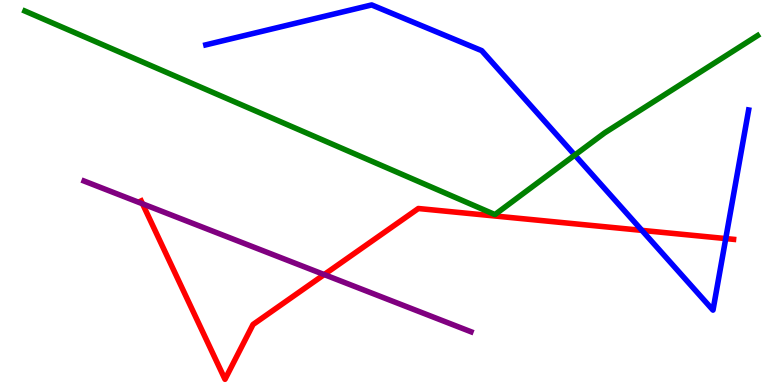[{'lines': ['blue', 'red'], 'intersections': [{'x': 8.28, 'y': 4.02}, {'x': 9.36, 'y': 3.8}]}, {'lines': ['green', 'red'], 'intersections': []}, {'lines': ['purple', 'red'], 'intersections': [{'x': 1.84, 'y': 4.71}, {'x': 4.18, 'y': 2.87}]}, {'lines': ['blue', 'green'], 'intersections': [{'x': 7.42, 'y': 5.97}]}, {'lines': ['blue', 'purple'], 'intersections': []}, {'lines': ['green', 'purple'], 'intersections': []}]